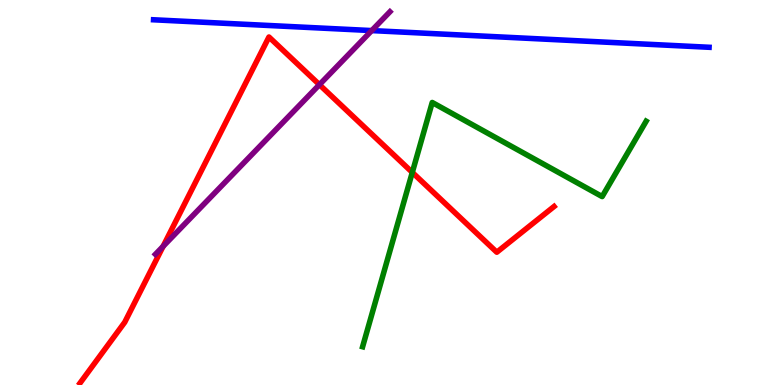[{'lines': ['blue', 'red'], 'intersections': []}, {'lines': ['green', 'red'], 'intersections': [{'x': 5.32, 'y': 5.52}]}, {'lines': ['purple', 'red'], 'intersections': [{'x': 2.1, 'y': 3.6}, {'x': 4.12, 'y': 7.8}]}, {'lines': ['blue', 'green'], 'intersections': []}, {'lines': ['blue', 'purple'], 'intersections': [{'x': 4.8, 'y': 9.21}]}, {'lines': ['green', 'purple'], 'intersections': []}]